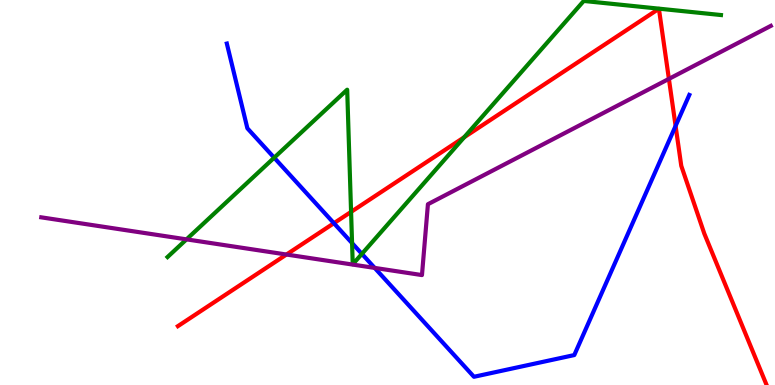[{'lines': ['blue', 'red'], 'intersections': [{'x': 4.31, 'y': 4.2}, {'x': 8.72, 'y': 6.73}]}, {'lines': ['green', 'red'], 'intersections': [{'x': 4.53, 'y': 4.5}, {'x': 5.99, 'y': 6.44}]}, {'lines': ['purple', 'red'], 'intersections': [{'x': 3.7, 'y': 3.39}, {'x': 8.63, 'y': 7.95}]}, {'lines': ['blue', 'green'], 'intersections': [{'x': 3.54, 'y': 5.9}, {'x': 4.54, 'y': 3.69}, {'x': 4.67, 'y': 3.41}]}, {'lines': ['blue', 'purple'], 'intersections': [{'x': 4.83, 'y': 3.04}]}, {'lines': ['green', 'purple'], 'intersections': [{'x': 2.41, 'y': 3.78}]}]